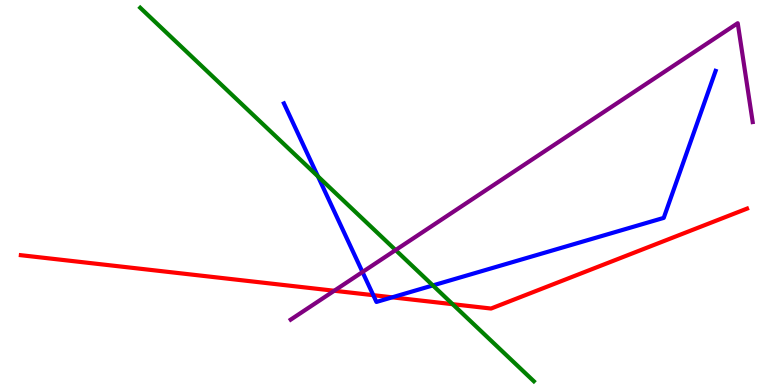[{'lines': ['blue', 'red'], 'intersections': [{'x': 4.82, 'y': 2.33}, {'x': 5.06, 'y': 2.28}]}, {'lines': ['green', 'red'], 'intersections': [{'x': 5.84, 'y': 2.1}]}, {'lines': ['purple', 'red'], 'intersections': [{'x': 4.31, 'y': 2.45}]}, {'lines': ['blue', 'green'], 'intersections': [{'x': 4.1, 'y': 5.42}, {'x': 5.59, 'y': 2.59}]}, {'lines': ['blue', 'purple'], 'intersections': [{'x': 4.68, 'y': 2.93}]}, {'lines': ['green', 'purple'], 'intersections': [{'x': 5.1, 'y': 3.5}]}]